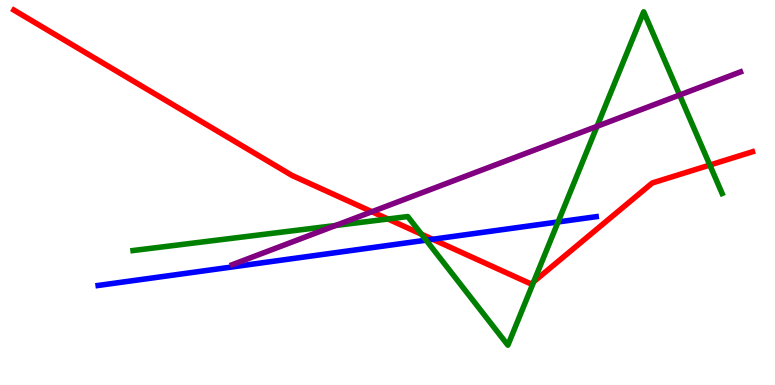[{'lines': ['blue', 'red'], 'intersections': [{'x': 5.58, 'y': 3.79}]}, {'lines': ['green', 'red'], 'intersections': [{'x': 5.01, 'y': 4.31}, {'x': 5.44, 'y': 3.92}, {'x': 6.89, 'y': 2.68}, {'x': 9.16, 'y': 5.71}]}, {'lines': ['purple', 'red'], 'intersections': [{'x': 4.8, 'y': 4.5}]}, {'lines': ['blue', 'green'], 'intersections': [{'x': 5.5, 'y': 3.76}, {'x': 7.2, 'y': 4.23}]}, {'lines': ['blue', 'purple'], 'intersections': []}, {'lines': ['green', 'purple'], 'intersections': [{'x': 4.33, 'y': 4.14}, {'x': 7.7, 'y': 6.72}, {'x': 8.77, 'y': 7.53}]}]